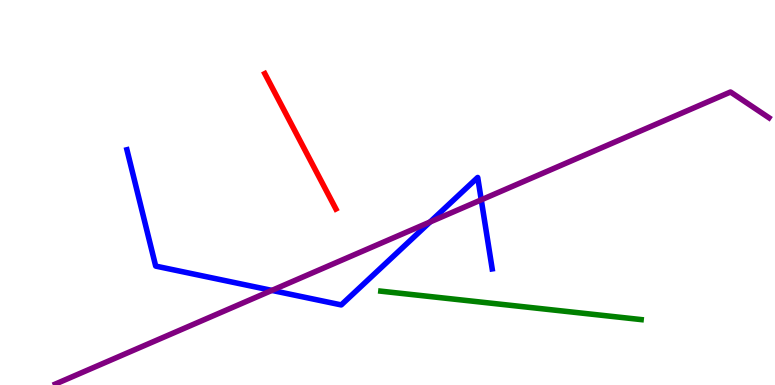[{'lines': ['blue', 'red'], 'intersections': []}, {'lines': ['green', 'red'], 'intersections': []}, {'lines': ['purple', 'red'], 'intersections': []}, {'lines': ['blue', 'green'], 'intersections': []}, {'lines': ['blue', 'purple'], 'intersections': [{'x': 3.51, 'y': 2.46}, {'x': 5.55, 'y': 4.23}, {'x': 6.21, 'y': 4.81}]}, {'lines': ['green', 'purple'], 'intersections': []}]